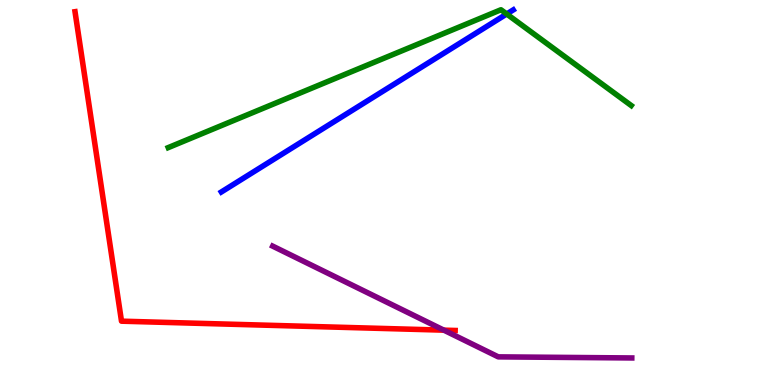[{'lines': ['blue', 'red'], 'intersections': []}, {'lines': ['green', 'red'], 'intersections': []}, {'lines': ['purple', 'red'], 'intersections': [{'x': 5.73, 'y': 1.42}]}, {'lines': ['blue', 'green'], 'intersections': [{'x': 6.54, 'y': 9.64}]}, {'lines': ['blue', 'purple'], 'intersections': []}, {'lines': ['green', 'purple'], 'intersections': []}]